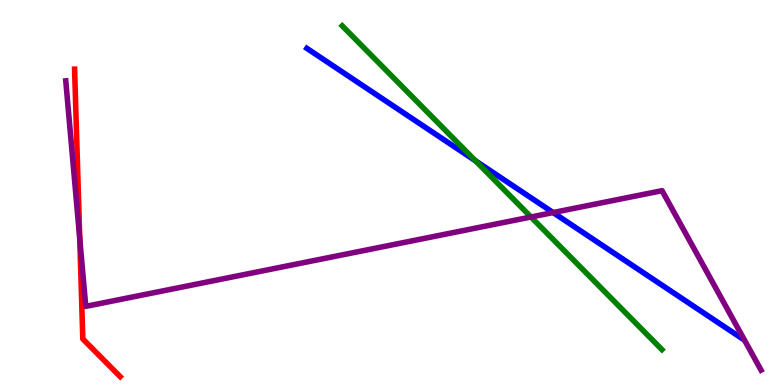[{'lines': ['blue', 'red'], 'intersections': []}, {'lines': ['green', 'red'], 'intersections': []}, {'lines': ['purple', 'red'], 'intersections': [{'x': 1.03, 'y': 3.8}]}, {'lines': ['blue', 'green'], 'intersections': [{'x': 6.13, 'y': 5.82}]}, {'lines': ['blue', 'purple'], 'intersections': [{'x': 7.14, 'y': 4.48}]}, {'lines': ['green', 'purple'], 'intersections': [{'x': 6.85, 'y': 4.36}]}]